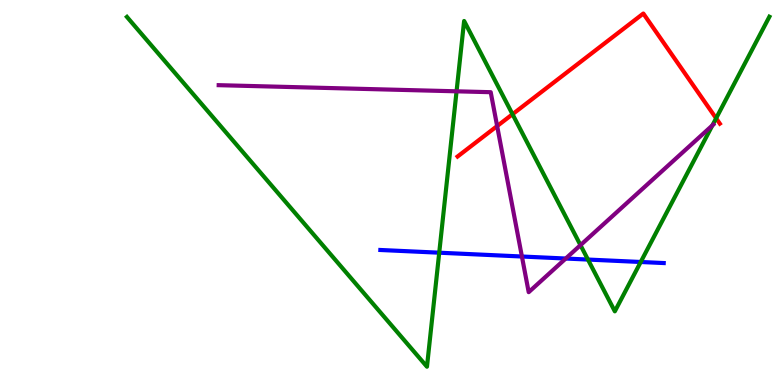[{'lines': ['blue', 'red'], 'intersections': []}, {'lines': ['green', 'red'], 'intersections': [{'x': 6.61, 'y': 7.03}, {'x': 9.24, 'y': 6.93}]}, {'lines': ['purple', 'red'], 'intersections': [{'x': 6.41, 'y': 6.73}]}, {'lines': ['blue', 'green'], 'intersections': [{'x': 5.67, 'y': 3.44}, {'x': 7.59, 'y': 3.26}, {'x': 8.27, 'y': 3.2}]}, {'lines': ['blue', 'purple'], 'intersections': [{'x': 6.73, 'y': 3.34}, {'x': 7.3, 'y': 3.28}]}, {'lines': ['green', 'purple'], 'intersections': [{'x': 5.89, 'y': 7.63}, {'x': 7.49, 'y': 3.63}, {'x': 9.19, 'y': 6.74}]}]